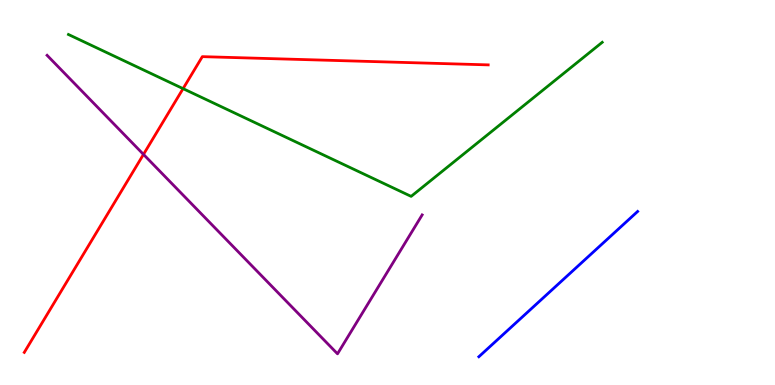[{'lines': ['blue', 'red'], 'intersections': []}, {'lines': ['green', 'red'], 'intersections': [{'x': 2.36, 'y': 7.7}]}, {'lines': ['purple', 'red'], 'intersections': [{'x': 1.85, 'y': 5.99}]}, {'lines': ['blue', 'green'], 'intersections': []}, {'lines': ['blue', 'purple'], 'intersections': []}, {'lines': ['green', 'purple'], 'intersections': []}]